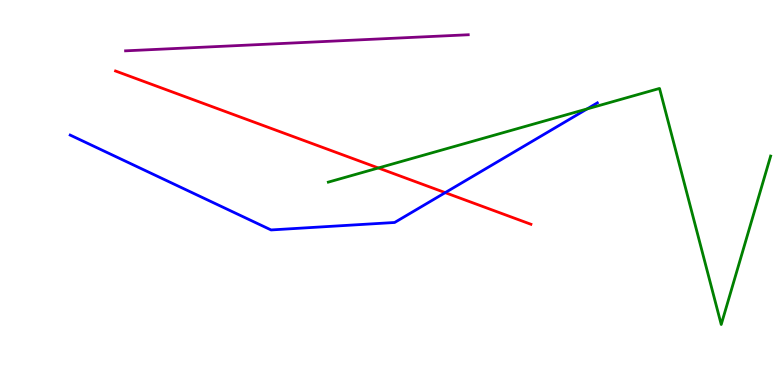[{'lines': ['blue', 'red'], 'intersections': [{'x': 5.74, 'y': 5.0}]}, {'lines': ['green', 'red'], 'intersections': [{'x': 4.88, 'y': 5.64}]}, {'lines': ['purple', 'red'], 'intersections': []}, {'lines': ['blue', 'green'], 'intersections': [{'x': 7.58, 'y': 7.17}]}, {'lines': ['blue', 'purple'], 'intersections': []}, {'lines': ['green', 'purple'], 'intersections': []}]